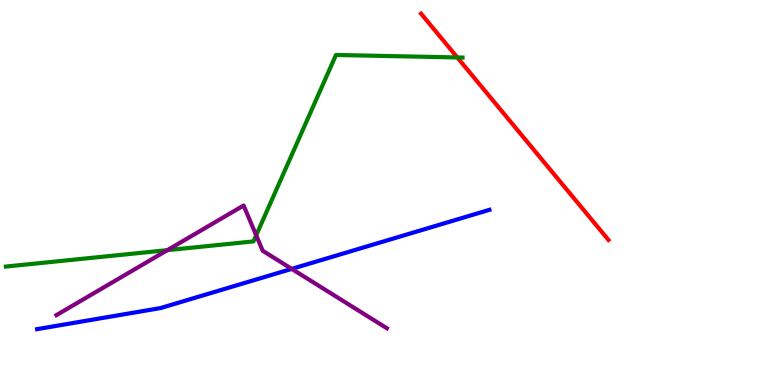[{'lines': ['blue', 'red'], 'intersections': []}, {'lines': ['green', 'red'], 'intersections': [{'x': 5.9, 'y': 8.51}]}, {'lines': ['purple', 'red'], 'intersections': []}, {'lines': ['blue', 'green'], 'intersections': []}, {'lines': ['blue', 'purple'], 'intersections': [{'x': 3.76, 'y': 3.02}]}, {'lines': ['green', 'purple'], 'intersections': [{'x': 2.16, 'y': 3.5}, {'x': 3.31, 'y': 3.89}]}]